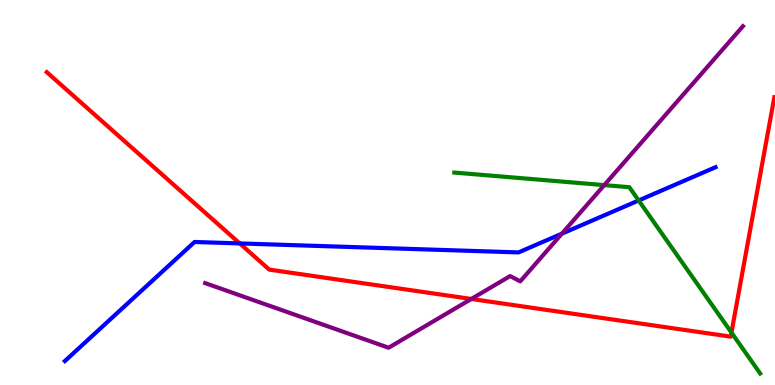[{'lines': ['blue', 'red'], 'intersections': [{'x': 3.09, 'y': 3.68}]}, {'lines': ['green', 'red'], 'intersections': [{'x': 9.44, 'y': 1.36}]}, {'lines': ['purple', 'red'], 'intersections': [{'x': 6.08, 'y': 2.23}]}, {'lines': ['blue', 'green'], 'intersections': [{'x': 8.24, 'y': 4.79}]}, {'lines': ['blue', 'purple'], 'intersections': [{'x': 7.25, 'y': 3.93}]}, {'lines': ['green', 'purple'], 'intersections': [{'x': 7.8, 'y': 5.19}]}]